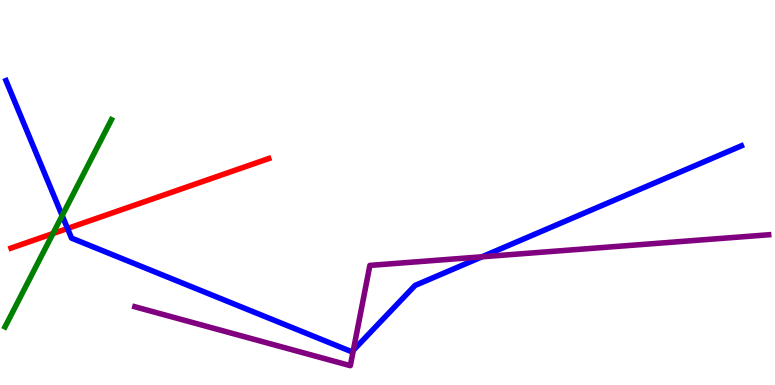[{'lines': ['blue', 'red'], 'intersections': [{'x': 0.871, 'y': 4.07}]}, {'lines': ['green', 'red'], 'intersections': [{'x': 0.683, 'y': 3.93}]}, {'lines': ['purple', 'red'], 'intersections': []}, {'lines': ['blue', 'green'], 'intersections': [{'x': 0.802, 'y': 4.4}]}, {'lines': ['blue', 'purple'], 'intersections': [{'x': 4.56, 'y': 0.903}, {'x': 6.22, 'y': 3.33}]}, {'lines': ['green', 'purple'], 'intersections': []}]